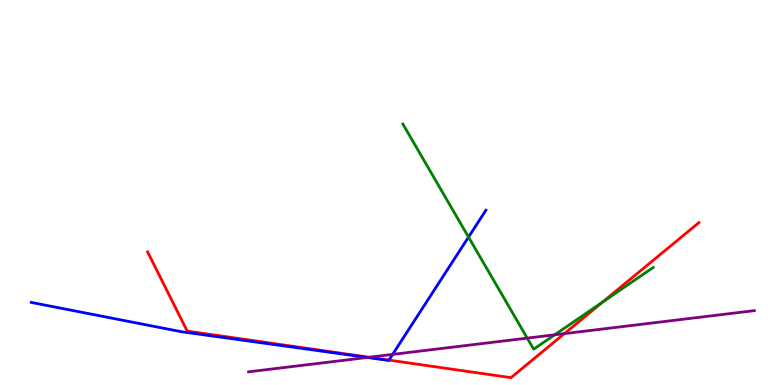[{'lines': ['blue', 'red'], 'intersections': [{'x': 5.02, 'y': 0.647}]}, {'lines': ['green', 'red'], 'intersections': [{'x': 7.78, 'y': 2.15}]}, {'lines': ['purple', 'red'], 'intersections': [{'x': 4.76, 'y': 0.721}, {'x': 7.28, 'y': 1.33}]}, {'lines': ['blue', 'green'], 'intersections': [{'x': 6.05, 'y': 3.84}]}, {'lines': ['blue', 'purple'], 'intersections': [{'x': 4.74, 'y': 0.715}, {'x': 5.07, 'y': 0.795}]}, {'lines': ['green', 'purple'], 'intersections': [{'x': 6.8, 'y': 1.22}, {'x': 7.16, 'y': 1.3}]}]